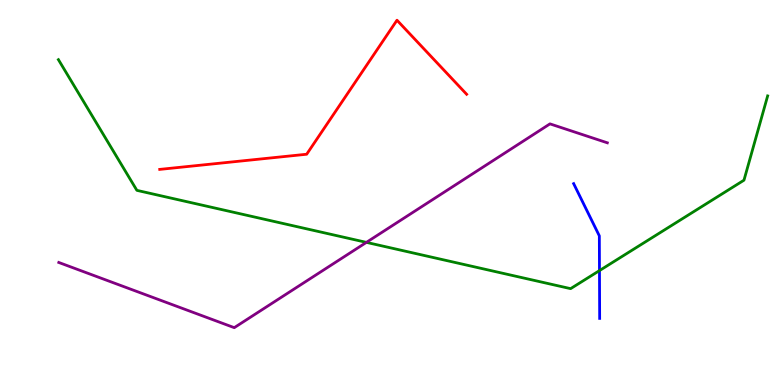[{'lines': ['blue', 'red'], 'intersections': []}, {'lines': ['green', 'red'], 'intersections': []}, {'lines': ['purple', 'red'], 'intersections': []}, {'lines': ['blue', 'green'], 'intersections': [{'x': 7.74, 'y': 2.97}]}, {'lines': ['blue', 'purple'], 'intersections': []}, {'lines': ['green', 'purple'], 'intersections': [{'x': 4.73, 'y': 3.7}]}]